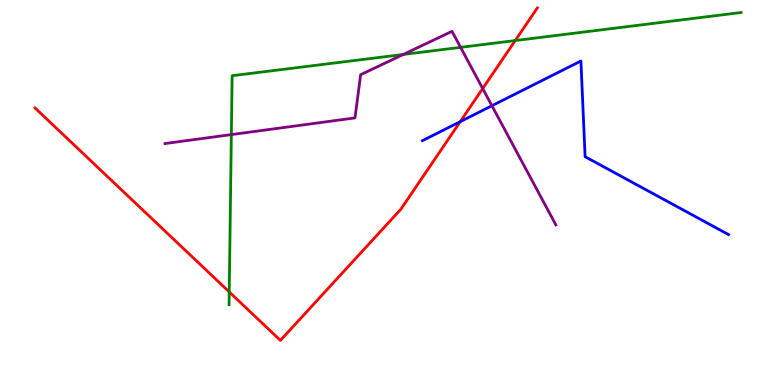[{'lines': ['blue', 'red'], 'intersections': [{'x': 5.94, 'y': 6.84}]}, {'lines': ['green', 'red'], 'intersections': [{'x': 2.96, 'y': 2.42}, {'x': 6.65, 'y': 8.95}]}, {'lines': ['purple', 'red'], 'intersections': [{'x': 6.23, 'y': 7.7}]}, {'lines': ['blue', 'green'], 'intersections': []}, {'lines': ['blue', 'purple'], 'intersections': [{'x': 6.35, 'y': 7.25}]}, {'lines': ['green', 'purple'], 'intersections': [{'x': 2.99, 'y': 6.5}, {'x': 5.2, 'y': 8.59}, {'x': 5.94, 'y': 8.77}]}]